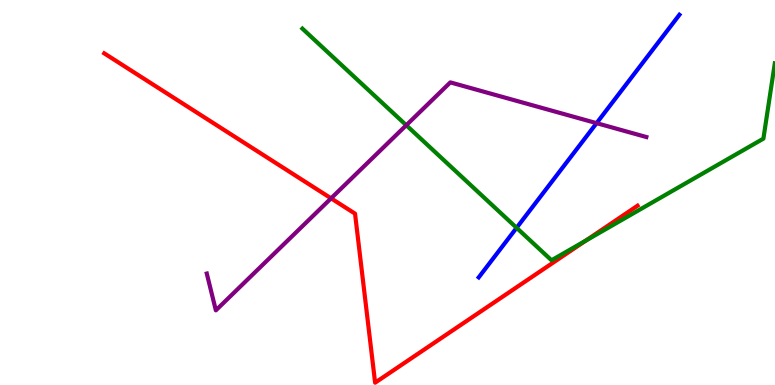[{'lines': ['blue', 'red'], 'intersections': []}, {'lines': ['green', 'red'], 'intersections': [{'x': 7.56, 'y': 3.75}]}, {'lines': ['purple', 'red'], 'intersections': [{'x': 4.27, 'y': 4.85}]}, {'lines': ['blue', 'green'], 'intersections': [{'x': 6.67, 'y': 4.08}]}, {'lines': ['blue', 'purple'], 'intersections': [{'x': 7.7, 'y': 6.8}]}, {'lines': ['green', 'purple'], 'intersections': [{'x': 5.24, 'y': 6.75}]}]